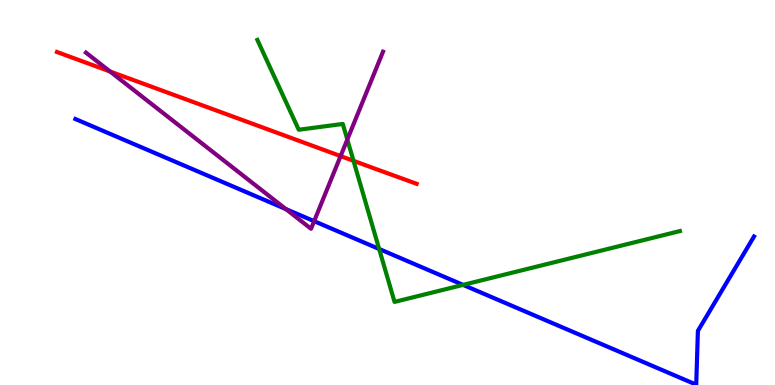[{'lines': ['blue', 'red'], 'intersections': []}, {'lines': ['green', 'red'], 'intersections': [{'x': 4.56, 'y': 5.82}]}, {'lines': ['purple', 'red'], 'intersections': [{'x': 1.42, 'y': 8.14}, {'x': 4.39, 'y': 5.95}]}, {'lines': ['blue', 'green'], 'intersections': [{'x': 4.89, 'y': 3.53}, {'x': 5.98, 'y': 2.6}]}, {'lines': ['blue', 'purple'], 'intersections': [{'x': 3.69, 'y': 4.57}, {'x': 4.05, 'y': 4.26}]}, {'lines': ['green', 'purple'], 'intersections': [{'x': 4.48, 'y': 6.38}]}]